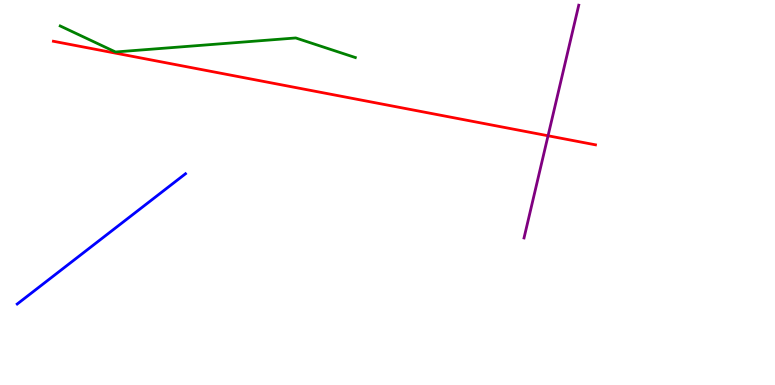[{'lines': ['blue', 'red'], 'intersections': []}, {'lines': ['green', 'red'], 'intersections': []}, {'lines': ['purple', 'red'], 'intersections': [{'x': 7.07, 'y': 6.47}]}, {'lines': ['blue', 'green'], 'intersections': []}, {'lines': ['blue', 'purple'], 'intersections': []}, {'lines': ['green', 'purple'], 'intersections': []}]